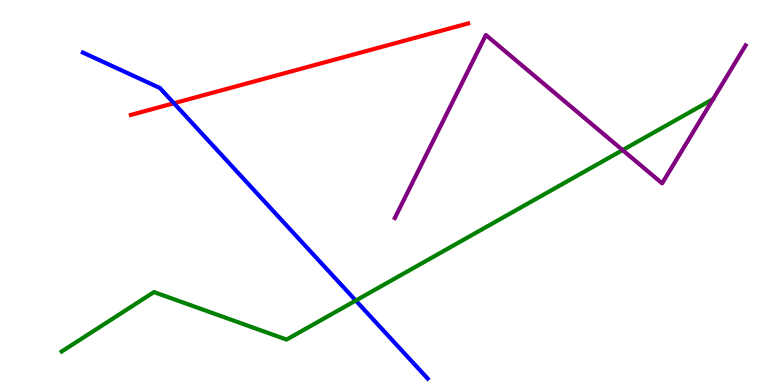[{'lines': ['blue', 'red'], 'intersections': [{'x': 2.24, 'y': 7.32}]}, {'lines': ['green', 'red'], 'intersections': []}, {'lines': ['purple', 'red'], 'intersections': []}, {'lines': ['blue', 'green'], 'intersections': [{'x': 4.59, 'y': 2.19}]}, {'lines': ['blue', 'purple'], 'intersections': []}, {'lines': ['green', 'purple'], 'intersections': [{'x': 8.03, 'y': 6.1}]}]